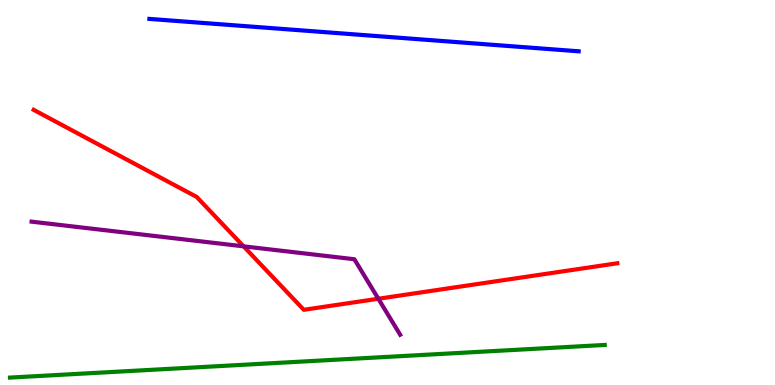[{'lines': ['blue', 'red'], 'intersections': []}, {'lines': ['green', 'red'], 'intersections': []}, {'lines': ['purple', 'red'], 'intersections': [{'x': 3.14, 'y': 3.6}, {'x': 4.88, 'y': 2.24}]}, {'lines': ['blue', 'green'], 'intersections': []}, {'lines': ['blue', 'purple'], 'intersections': []}, {'lines': ['green', 'purple'], 'intersections': []}]